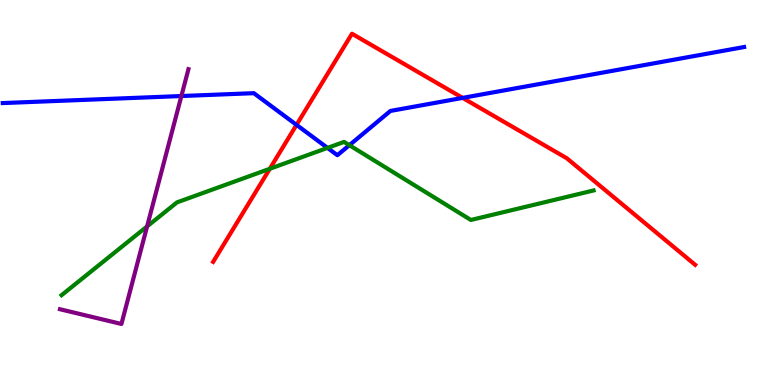[{'lines': ['blue', 'red'], 'intersections': [{'x': 3.83, 'y': 6.76}, {'x': 5.97, 'y': 7.46}]}, {'lines': ['green', 'red'], 'intersections': [{'x': 3.48, 'y': 5.62}]}, {'lines': ['purple', 'red'], 'intersections': []}, {'lines': ['blue', 'green'], 'intersections': [{'x': 4.23, 'y': 6.16}, {'x': 4.51, 'y': 6.23}]}, {'lines': ['blue', 'purple'], 'intersections': [{'x': 2.34, 'y': 7.51}]}, {'lines': ['green', 'purple'], 'intersections': [{'x': 1.9, 'y': 4.12}]}]